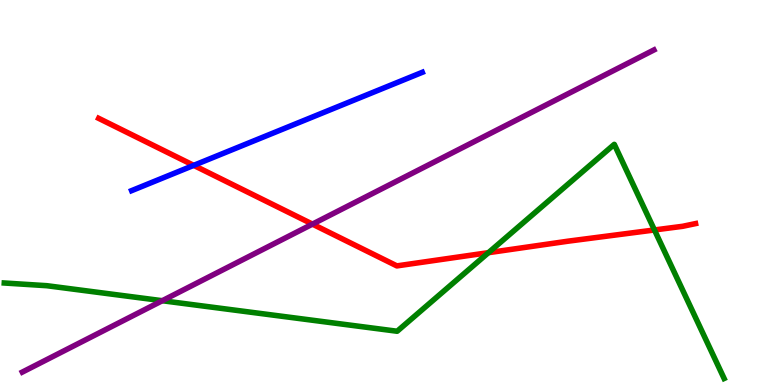[{'lines': ['blue', 'red'], 'intersections': [{'x': 2.5, 'y': 5.7}]}, {'lines': ['green', 'red'], 'intersections': [{'x': 6.3, 'y': 3.44}, {'x': 8.44, 'y': 4.03}]}, {'lines': ['purple', 'red'], 'intersections': [{'x': 4.03, 'y': 4.18}]}, {'lines': ['blue', 'green'], 'intersections': []}, {'lines': ['blue', 'purple'], 'intersections': []}, {'lines': ['green', 'purple'], 'intersections': [{'x': 2.09, 'y': 2.19}]}]